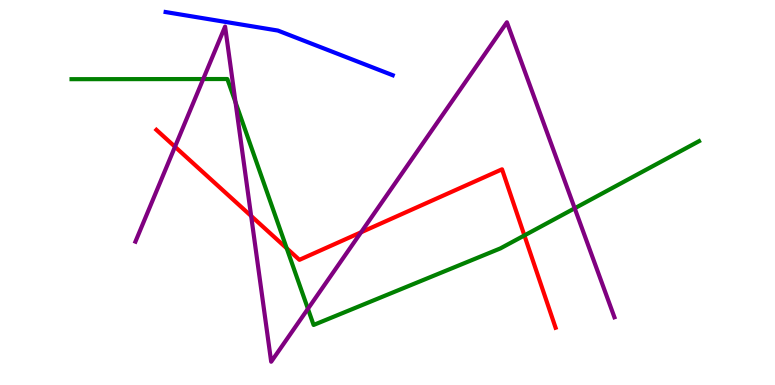[{'lines': ['blue', 'red'], 'intersections': []}, {'lines': ['green', 'red'], 'intersections': [{'x': 3.7, 'y': 3.55}, {'x': 6.77, 'y': 3.88}]}, {'lines': ['purple', 'red'], 'intersections': [{'x': 2.26, 'y': 6.19}, {'x': 3.24, 'y': 4.39}, {'x': 4.66, 'y': 3.97}]}, {'lines': ['blue', 'green'], 'intersections': []}, {'lines': ['blue', 'purple'], 'intersections': []}, {'lines': ['green', 'purple'], 'intersections': [{'x': 2.62, 'y': 7.95}, {'x': 3.04, 'y': 7.34}, {'x': 3.97, 'y': 1.98}, {'x': 7.42, 'y': 4.59}]}]